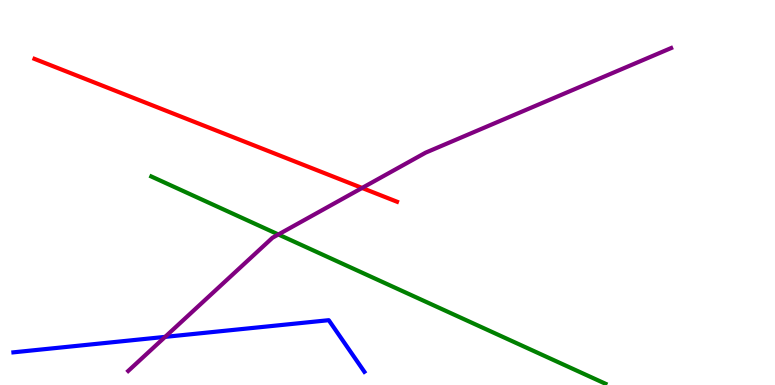[{'lines': ['blue', 'red'], 'intersections': []}, {'lines': ['green', 'red'], 'intersections': []}, {'lines': ['purple', 'red'], 'intersections': [{'x': 4.67, 'y': 5.12}]}, {'lines': ['blue', 'green'], 'intersections': []}, {'lines': ['blue', 'purple'], 'intersections': [{'x': 2.13, 'y': 1.25}]}, {'lines': ['green', 'purple'], 'intersections': [{'x': 3.59, 'y': 3.91}]}]